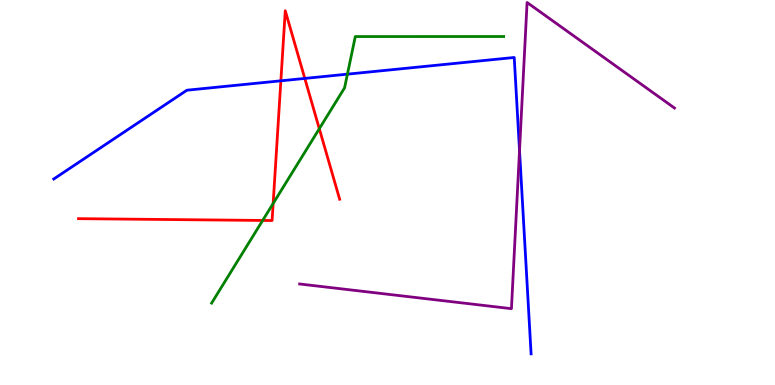[{'lines': ['blue', 'red'], 'intersections': [{'x': 3.62, 'y': 7.9}, {'x': 3.93, 'y': 7.96}]}, {'lines': ['green', 'red'], 'intersections': [{'x': 3.39, 'y': 4.27}, {'x': 3.52, 'y': 4.72}, {'x': 4.12, 'y': 6.66}]}, {'lines': ['purple', 'red'], 'intersections': []}, {'lines': ['blue', 'green'], 'intersections': [{'x': 4.48, 'y': 8.07}]}, {'lines': ['blue', 'purple'], 'intersections': [{'x': 6.7, 'y': 6.09}]}, {'lines': ['green', 'purple'], 'intersections': []}]